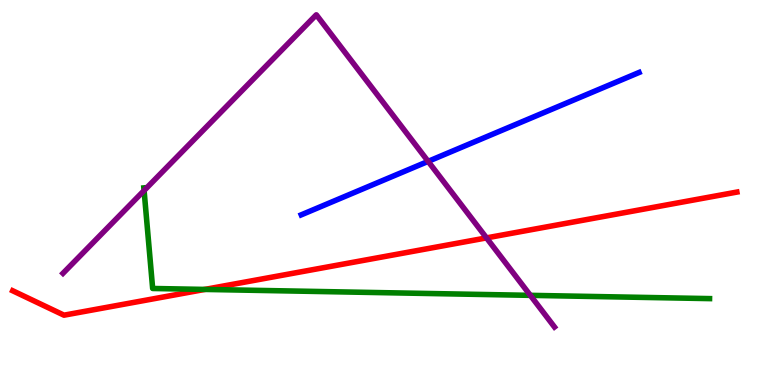[{'lines': ['blue', 'red'], 'intersections': []}, {'lines': ['green', 'red'], 'intersections': [{'x': 2.64, 'y': 2.48}]}, {'lines': ['purple', 'red'], 'intersections': [{'x': 6.28, 'y': 3.82}]}, {'lines': ['blue', 'green'], 'intersections': []}, {'lines': ['blue', 'purple'], 'intersections': [{'x': 5.52, 'y': 5.81}]}, {'lines': ['green', 'purple'], 'intersections': [{'x': 1.86, 'y': 5.05}, {'x': 6.84, 'y': 2.33}]}]